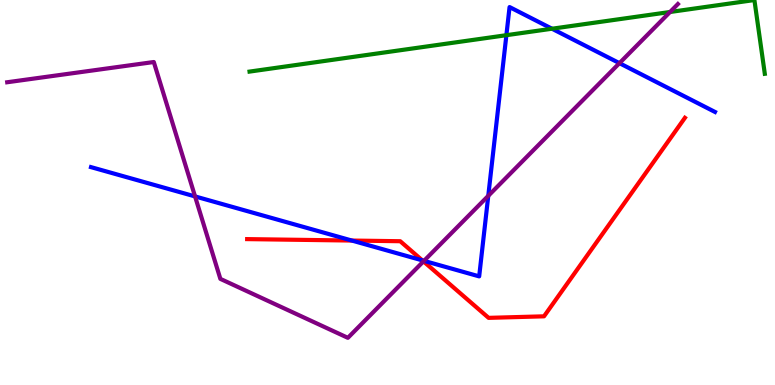[{'lines': ['blue', 'red'], 'intersections': [{'x': 4.54, 'y': 3.75}, {'x': 5.45, 'y': 3.24}]}, {'lines': ['green', 'red'], 'intersections': []}, {'lines': ['purple', 'red'], 'intersections': [{'x': 5.46, 'y': 3.21}]}, {'lines': ['blue', 'green'], 'intersections': [{'x': 6.53, 'y': 9.09}, {'x': 7.12, 'y': 9.25}]}, {'lines': ['blue', 'purple'], 'intersections': [{'x': 2.52, 'y': 4.9}, {'x': 5.47, 'y': 3.22}, {'x': 6.3, 'y': 4.91}, {'x': 7.99, 'y': 8.36}]}, {'lines': ['green', 'purple'], 'intersections': [{'x': 8.65, 'y': 9.69}]}]